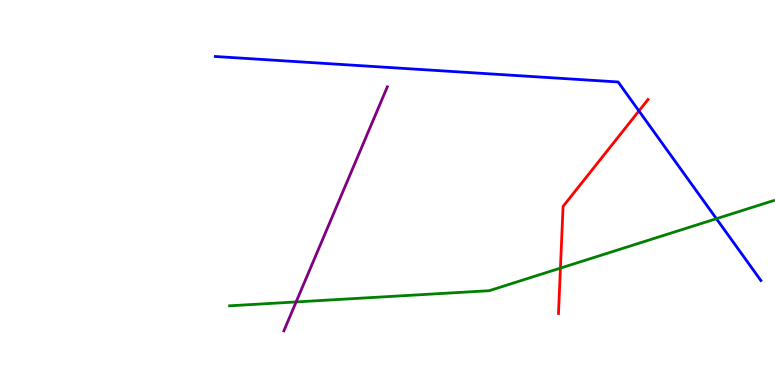[{'lines': ['blue', 'red'], 'intersections': [{'x': 8.24, 'y': 7.12}]}, {'lines': ['green', 'red'], 'intersections': [{'x': 7.23, 'y': 3.04}]}, {'lines': ['purple', 'red'], 'intersections': []}, {'lines': ['blue', 'green'], 'intersections': [{'x': 9.24, 'y': 4.32}]}, {'lines': ['blue', 'purple'], 'intersections': []}, {'lines': ['green', 'purple'], 'intersections': [{'x': 3.82, 'y': 2.16}]}]